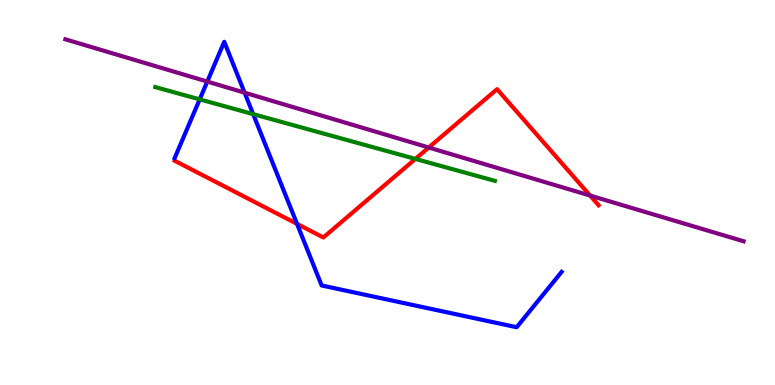[{'lines': ['blue', 'red'], 'intersections': [{'x': 3.83, 'y': 4.19}]}, {'lines': ['green', 'red'], 'intersections': [{'x': 5.36, 'y': 5.87}]}, {'lines': ['purple', 'red'], 'intersections': [{'x': 5.53, 'y': 6.17}, {'x': 7.61, 'y': 4.92}]}, {'lines': ['blue', 'green'], 'intersections': [{'x': 2.58, 'y': 7.42}, {'x': 3.27, 'y': 7.04}]}, {'lines': ['blue', 'purple'], 'intersections': [{'x': 2.67, 'y': 7.88}, {'x': 3.16, 'y': 7.59}]}, {'lines': ['green', 'purple'], 'intersections': []}]